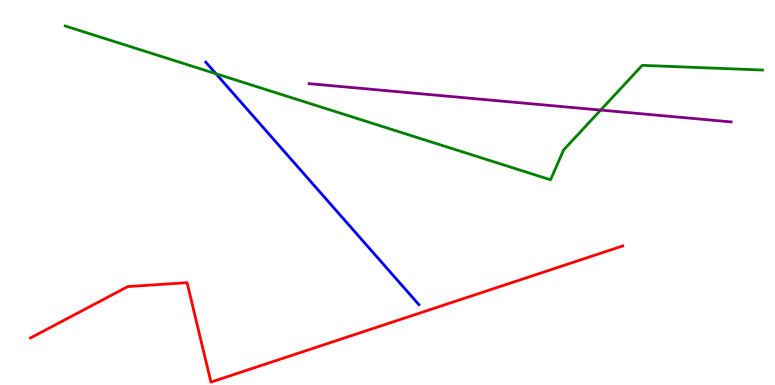[{'lines': ['blue', 'red'], 'intersections': []}, {'lines': ['green', 'red'], 'intersections': []}, {'lines': ['purple', 'red'], 'intersections': []}, {'lines': ['blue', 'green'], 'intersections': [{'x': 2.79, 'y': 8.08}]}, {'lines': ['blue', 'purple'], 'intersections': []}, {'lines': ['green', 'purple'], 'intersections': [{'x': 7.75, 'y': 7.14}]}]